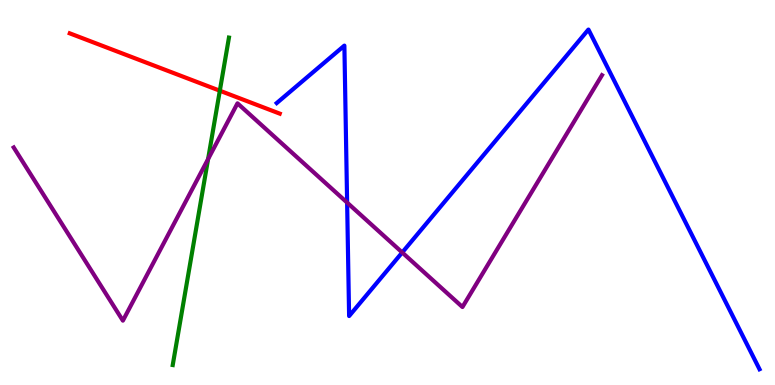[{'lines': ['blue', 'red'], 'intersections': []}, {'lines': ['green', 'red'], 'intersections': [{'x': 2.84, 'y': 7.64}]}, {'lines': ['purple', 'red'], 'intersections': []}, {'lines': ['blue', 'green'], 'intersections': []}, {'lines': ['blue', 'purple'], 'intersections': [{'x': 4.48, 'y': 4.74}, {'x': 5.19, 'y': 3.44}]}, {'lines': ['green', 'purple'], 'intersections': [{'x': 2.69, 'y': 5.87}]}]